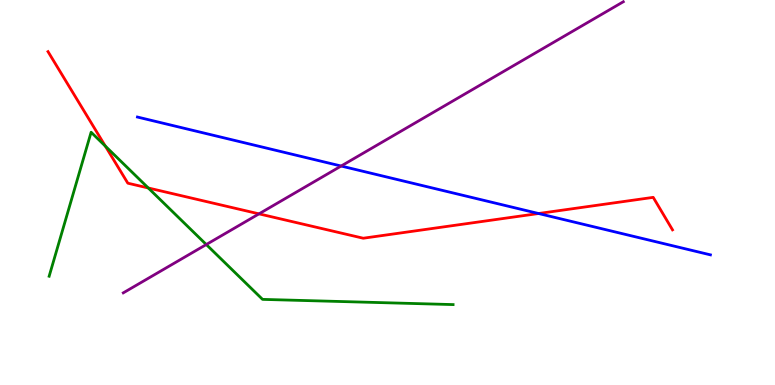[{'lines': ['blue', 'red'], 'intersections': [{'x': 6.95, 'y': 4.45}]}, {'lines': ['green', 'red'], 'intersections': [{'x': 1.36, 'y': 6.21}, {'x': 1.91, 'y': 5.12}]}, {'lines': ['purple', 'red'], 'intersections': [{'x': 3.34, 'y': 4.45}]}, {'lines': ['blue', 'green'], 'intersections': []}, {'lines': ['blue', 'purple'], 'intersections': [{'x': 4.4, 'y': 5.69}]}, {'lines': ['green', 'purple'], 'intersections': [{'x': 2.66, 'y': 3.65}]}]